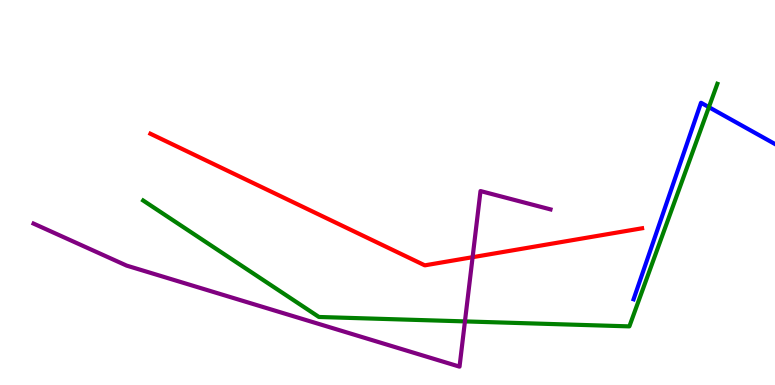[{'lines': ['blue', 'red'], 'intersections': []}, {'lines': ['green', 'red'], 'intersections': []}, {'lines': ['purple', 'red'], 'intersections': [{'x': 6.1, 'y': 3.32}]}, {'lines': ['blue', 'green'], 'intersections': [{'x': 9.15, 'y': 7.22}]}, {'lines': ['blue', 'purple'], 'intersections': []}, {'lines': ['green', 'purple'], 'intersections': [{'x': 6.0, 'y': 1.65}]}]